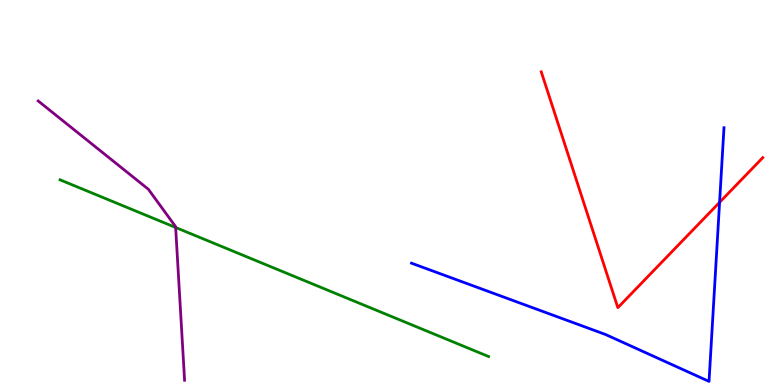[{'lines': ['blue', 'red'], 'intersections': [{'x': 9.28, 'y': 4.74}]}, {'lines': ['green', 'red'], 'intersections': []}, {'lines': ['purple', 'red'], 'intersections': []}, {'lines': ['blue', 'green'], 'intersections': []}, {'lines': ['blue', 'purple'], 'intersections': []}, {'lines': ['green', 'purple'], 'intersections': [{'x': 2.27, 'y': 4.09}]}]